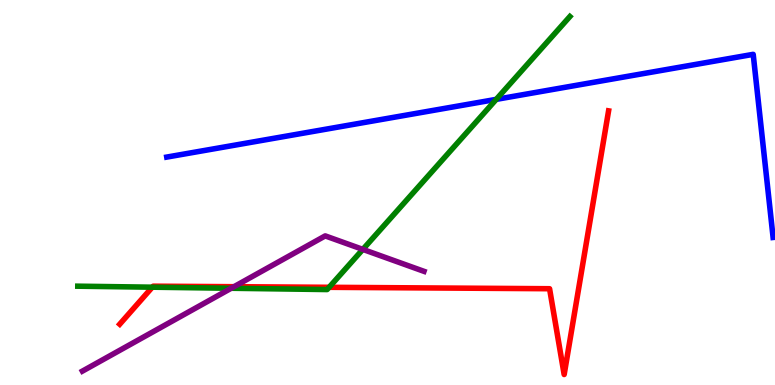[{'lines': ['blue', 'red'], 'intersections': []}, {'lines': ['green', 'red'], 'intersections': [{'x': 1.97, 'y': 2.54}, {'x': 4.25, 'y': 2.54}]}, {'lines': ['purple', 'red'], 'intersections': [{'x': 3.02, 'y': 2.55}]}, {'lines': ['blue', 'green'], 'intersections': [{'x': 6.4, 'y': 7.42}]}, {'lines': ['blue', 'purple'], 'intersections': []}, {'lines': ['green', 'purple'], 'intersections': [{'x': 2.98, 'y': 2.51}, {'x': 4.68, 'y': 3.52}]}]